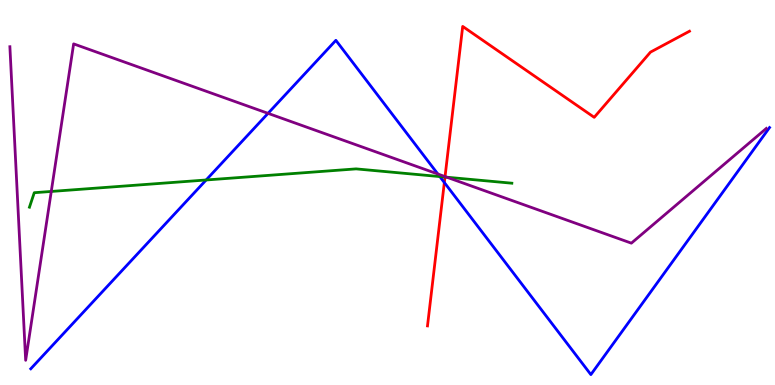[{'lines': ['blue', 'red'], 'intersections': [{'x': 5.73, 'y': 5.26}]}, {'lines': ['green', 'red'], 'intersections': [{'x': 5.74, 'y': 5.4}]}, {'lines': ['purple', 'red'], 'intersections': [{'x': 5.74, 'y': 5.41}]}, {'lines': ['blue', 'green'], 'intersections': [{'x': 2.66, 'y': 5.33}, {'x': 5.67, 'y': 5.41}]}, {'lines': ['blue', 'purple'], 'intersections': [{'x': 3.46, 'y': 7.06}, {'x': 5.65, 'y': 5.48}]}, {'lines': ['green', 'purple'], 'intersections': [{'x': 0.661, 'y': 5.03}, {'x': 5.77, 'y': 5.4}]}]